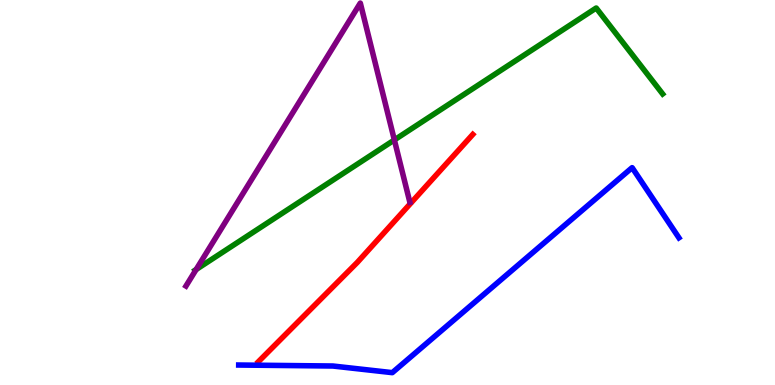[{'lines': ['blue', 'red'], 'intersections': []}, {'lines': ['green', 'red'], 'intersections': []}, {'lines': ['purple', 'red'], 'intersections': []}, {'lines': ['blue', 'green'], 'intersections': []}, {'lines': ['blue', 'purple'], 'intersections': []}, {'lines': ['green', 'purple'], 'intersections': [{'x': 2.53, 'y': 3.0}, {'x': 5.09, 'y': 6.37}]}]